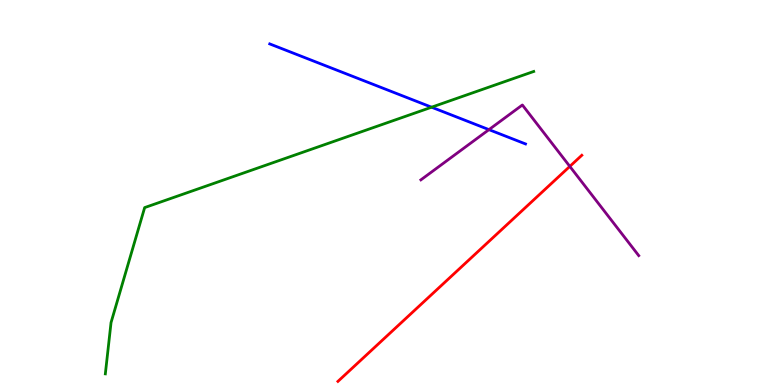[{'lines': ['blue', 'red'], 'intersections': []}, {'lines': ['green', 'red'], 'intersections': []}, {'lines': ['purple', 'red'], 'intersections': [{'x': 7.35, 'y': 5.68}]}, {'lines': ['blue', 'green'], 'intersections': [{'x': 5.57, 'y': 7.22}]}, {'lines': ['blue', 'purple'], 'intersections': [{'x': 6.31, 'y': 6.63}]}, {'lines': ['green', 'purple'], 'intersections': []}]